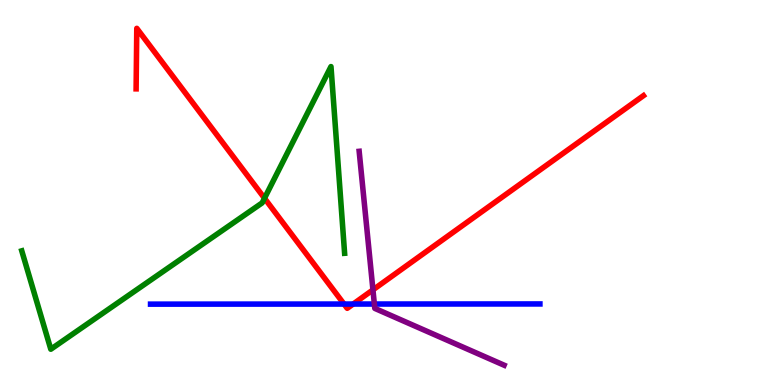[{'lines': ['blue', 'red'], 'intersections': [{'x': 4.44, 'y': 2.1}, {'x': 4.56, 'y': 2.1}]}, {'lines': ['green', 'red'], 'intersections': [{'x': 3.41, 'y': 4.85}]}, {'lines': ['purple', 'red'], 'intersections': [{'x': 4.81, 'y': 2.47}]}, {'lines': ['blue', 'green'], 'intersections': []}, {'lines': ['blue', 'purple'], 'intersections': [{'x': 4.83, 'y': 2.1}]}, {'lines': ['green', 'purple'], 'intersections': []}]